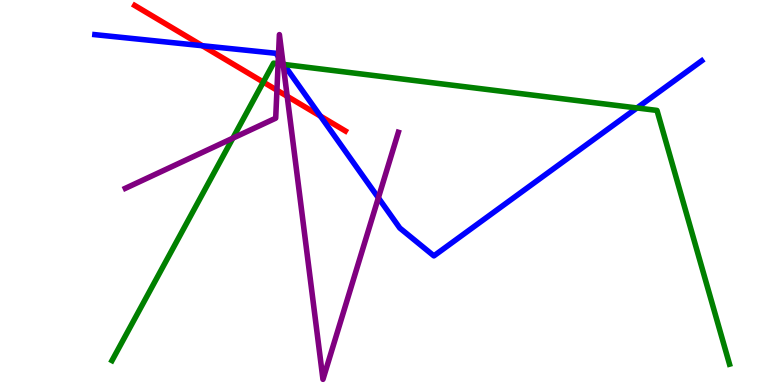[{'lines': ['blue', 'red'], 'intersections': [{'x': 2.61, 'y': 8.81}, {'x': 4.13, 'y': 6.98}]}, {'lines': ['green', 'red'], 'intersections': [{'x': 3.4, 'y': 7.87}]}, {'lines': ['purple', 'red'], 'intersections': [{'x': 3.57, 'y': 7.66}, {'x': 3.71, 'y': 7.5}]}, {'lines': ['blue', 'green'], 'intersections': [{'x': 3.66, 'y': 8.33}, {'x': 8.22, 'y': 7.2}]}, {'lines': ['blue', 'purple'], 'intersections': [{'x': 3.59, 'y': 8.52}, {'x': 3.65, 'y': 8.35}, {'x': 4.88, 'y': 4.86}]}, {'lines': ['green', 'purple'], 'intersections': [{'x': 3.0, 'y': 6.41}, {'x': 3.59, 'y': 8.34}, {'x': 3.65, 'y': 8.33}]}]